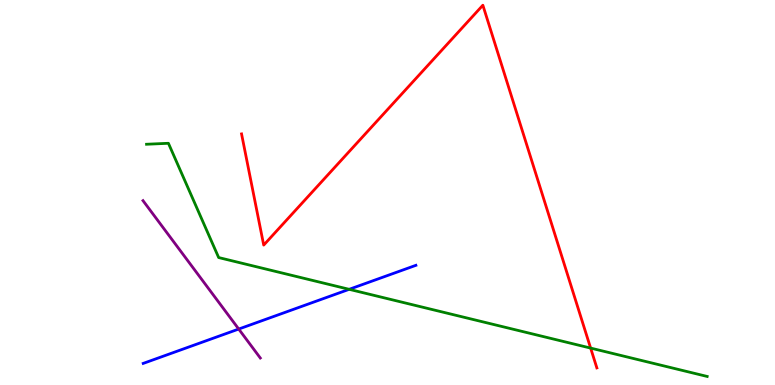[{'lines': ['blue', 'red'], 'intersections': []}, {'lines': ['green', 'red'], 'intersections': [{'x': 7.62, 'y': 0.959}]}, {'lines': ['purple', 'red'], 'intersections': []}, {'lines': ['blue', 'green'], 'intersections': [{'x': 4.51, 'y': 2.49}]}, {'lines': ['blue', 'purple'], 'intersections': [{'x': 3.08, 'y': 1.45}]}, {'lines': ['green', 'purple'], 'intersections': []}]